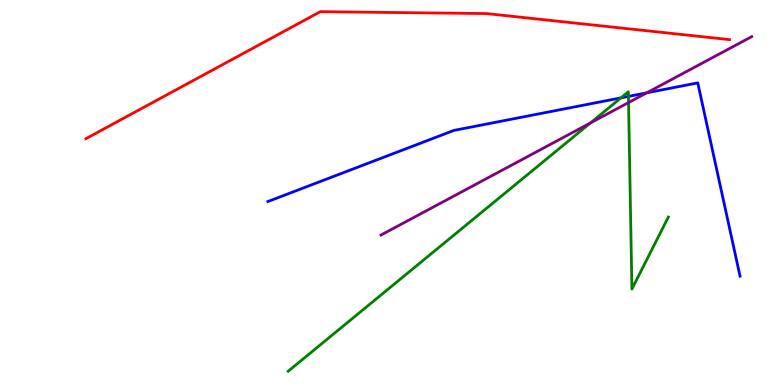[{'lines': ['blue', 'red'], 'intersections': []}, {'lines': ['green', 'red'], 'intersections': []}, {'lines': ['purple', 'red'], 'intersections': []}, {'lines': ['blue', 'green'], 'intersections': [{'x': 8.01, 'y': 7.46}, {'x': 8.11, 'y': 7.5}]}, {'lines': ['blue', 'purple'], 'intersections': [{'x': 8.34, 'y': 7.59}]}, {'lines': ['green', 'purple'], 'intersections': [{'x': 7.62, 'y': 6.81}, {'x': 8.11, 'y': 7.34}]}]